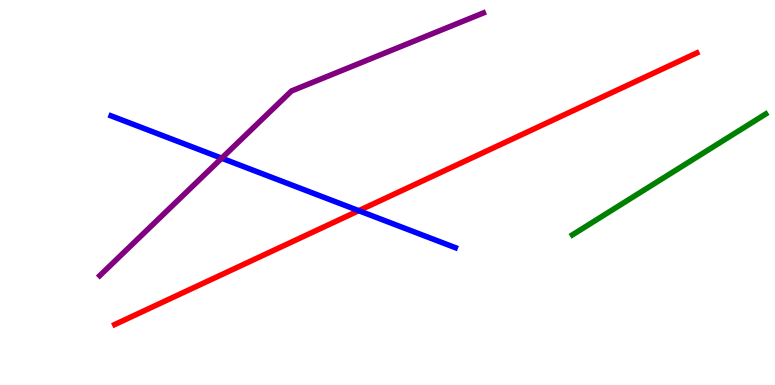[{'lines': ['blue', 'red'], 'intersections': [{'x': 4.63, 'y': 4.53}]}, {'lines': ['green', 'red'], 'intersections': []}, {'lines': ['purple', 'red'], 'intersections': []}, {'lines': ['blue', 'green'], 'intersections': []}, {'lines': ['blue', 'purple'], 'intersections': [{'x': 2.86, 'y': 5.89}]}, {'lines': ['green', 'purple'], 'intersections': []}]